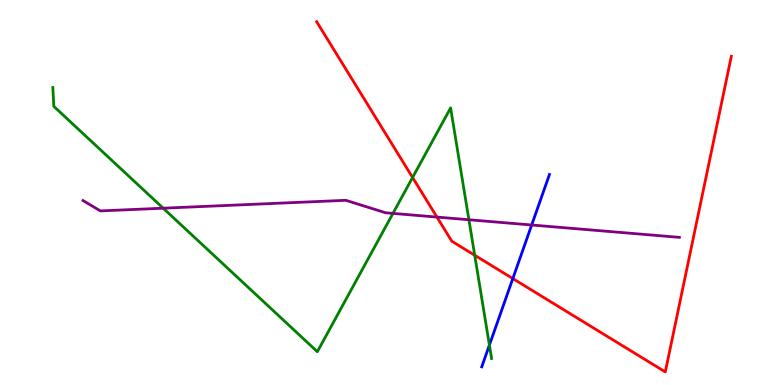[{'lines': ['blue', 'red'], 'intersections': [{'x': 6.62, 'y': 2.76}]}, {'lines': ['green', 'red'], 'intersections': [{'x': 5.32, 'y': 5.39}, {'x': 6.13, 'y': 3.37}]}, {'lines': ['purple', 'red'], 'intersections': [{'x': 5.64, 'y': 4.36}]}, {'lines': ['blue', 'green'], 'intersections': [{'x': 6.31, 'y': 1.04}]}, {'lines': ['blue', 'purple'], 'intersections': [{'x': 6.86, 'y': 4.16}]}, {'lines': ['green', 'purple'], 'intersections': [{'x': 2.11, 'y': 4.59}, {'x': 5.07, 'y': 4.46}, {'x': 6.05, 'y': 4.29}]}]